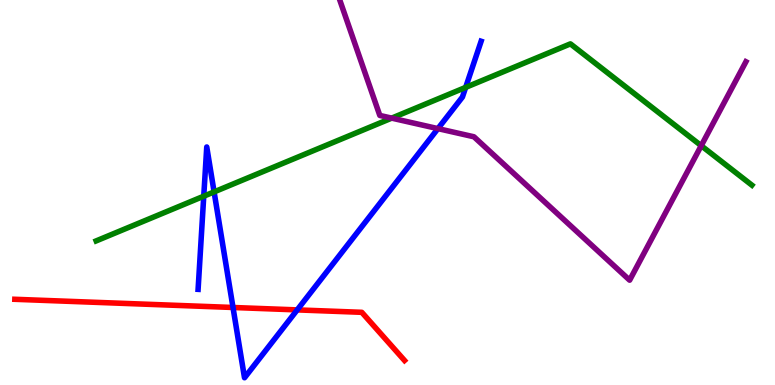[{'lines': ['blue', 'red'], 'intersections': [{'x': 3.01, 'y': 2.01}, {'x': 3.83, 'y': 1.95}]}, {'lines': ['green', 'red'], 'intersections': []}, {'lines': ['purple', 'red'], 'intersections': []}, {'lines': ['blue', 'green'], 'intersections': [{'x': 2.63, 'y': 4.9}, {'x': 2.76, 'y': 5.02}, {'x': 6.01, 'y': 7.73}]}, {'lines': ['blue', 'purple'], 'intersections': [{'x': 5.65, 'y': 6.66}]}, {'lines': ['green', 'purple'], 'intersections': [{'x': 5.05, 'y': 6.93}, {'x': 9.05, 'y': 6.22}]}]